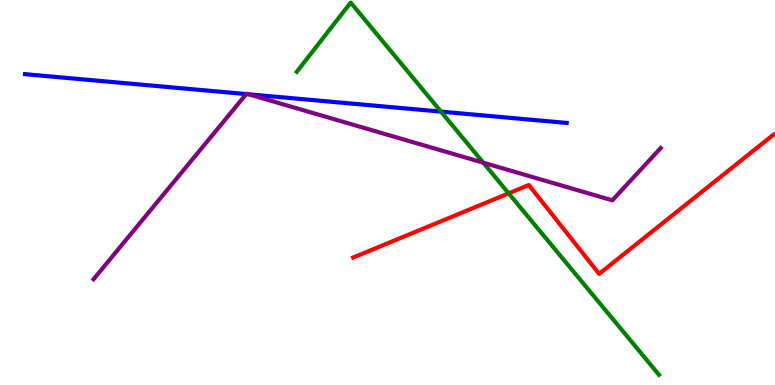[{'lines': ['blue', 'red'], 'intersections': []}, {'lines': ['green', 'red'], 'intersections': [{'x': 6.56, 'y': 4.98}]}, {'lines': ['purple', 'red'], 'intersections': []}, {'lines': ['blue', 'green'], 'intersections': [{'x': 5.69, 'y': 7.1}]}, {'lines': ['blue', 'purple'], 'intersections': [{'x': 3.18, 'y': 7.56}, {'x': 3.21, 'y': 7.55}]}, {'lines': ['green', 'purple'], 'intersections': [{'x': 6.24, 'y': 5.77}]}]